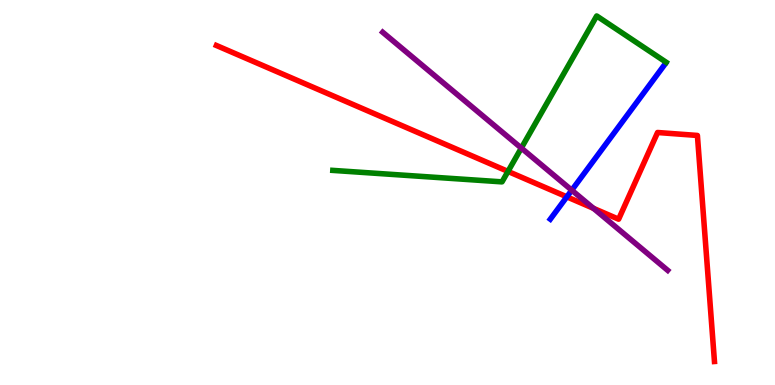[{'lines': ['blue', 'red'], 'intersections': [{'x': 7.31, 'y': 4.89}]}, {'lines': ['green', 'red'], 'intersections': [{'x': 6.55, 'y': 5.55}]}, {'lines': ['purple', 'red'], 'intersections': [{'x': 7.66, 'y': 4.59}]}, {'lines': ['blue', 'green'], 'intersections': []}, {'lines': ['blue', 'purple'], 'intersections': [{'x': 7.38, 'y': 5.06}]}, {'lines': ['green', 'purple'], 'intersections': [{'x': 6.73, 'y': 6.15}]}]